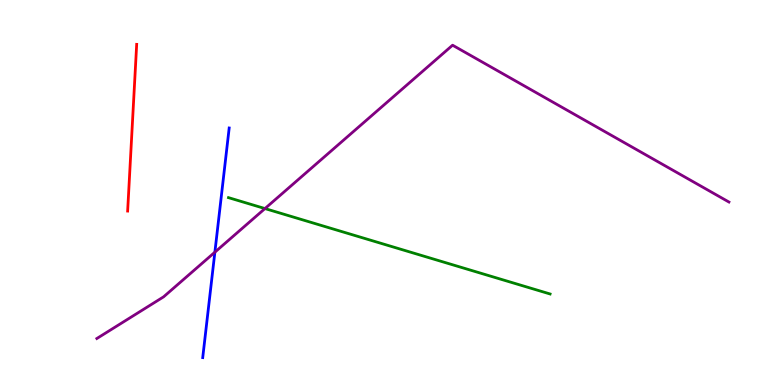[{'lines': ['blue', 'red'], 'intersections': []}, {'lines': ['green', 'red'], 'intersections': []}, {'lines': ['purple', 'red'], 'intersections': []}, {'lines': ['blue', 'green'], 'intersections': []}, {'lines': ['blue', 'purple'], 'intersections': [{'x': 2.77, 'y': 3.45}]}, {'lines': ['green', 'purple'], 'intersections': [{'x': 3.42, 'y': 4.58}]}]